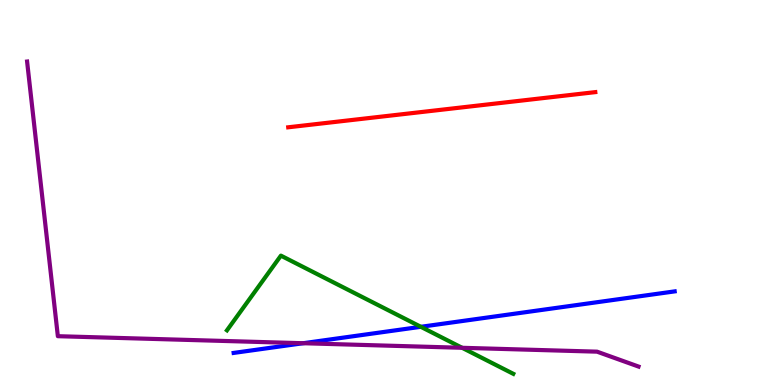[{'lines': ['blue', 'red'], 'intersections': []}, {'lines': ['green', 'red'], 'intersections': []}, {'lines': ['purple', 'red'], 'intersections': []}, {'lines': ['blue', 'green'], 'intersections': [{'x': 5.43, 'y': 1.51}]}, {'lines': ['blue', 'purple'], 'intersections': [{'x': 3.91, 'y': 1.08}]}, {'lines': ['green', 'purple'], 'intersections': [{'x': 5.96, 'y': 0.966}]}]